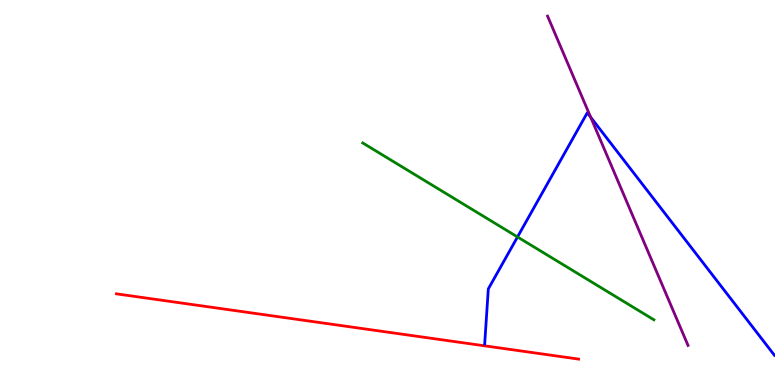[{'lines': ['blue', 'red'], 'intersections': []}, {'lines': ['green', 'red'], 'intersections': []}, {'lines': ['purple', 'red'], 'intersections': []}, {'lines': ['blue', 'green'], 'intersections': [{'x': 6.68, 'y': 3.85}]}, {'lines': ['blue', 'purple'], 'intersections': [{'x': 7.62, 'y': 6.95}]}, {'lines': ['green', 'purple'], 'intersections': []}]